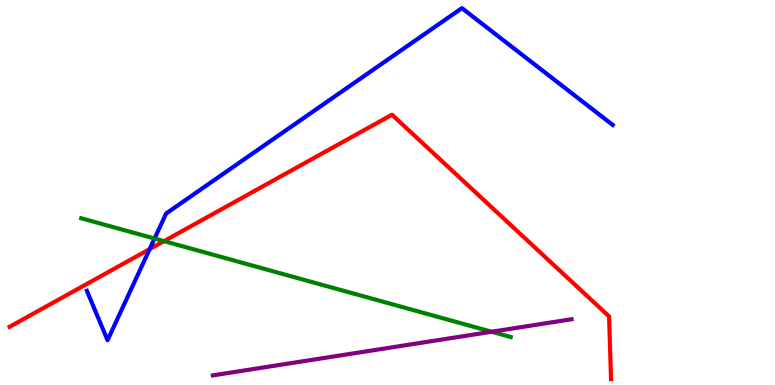[{'lines': ['blue', 'red'], 'intersections': [{'x': 1.93, 'y': 3.53}]}, {'lines': ['green', 'red'], 'intersections': [{'x': 2.12, 'y': 3.74}]}, {'lines': ['purple', 'red'], 'intersections': []}, {'lines': ['blue', 'green'], 'intersections': [{'x': 1.99, 'y': 3.8}]}, {'lines': ['blue', 'purple'], 'intersections': []}, {'lines': ['green', 'purple'], 'intersections': [{'x': 6.34, 'y': 1.38}]}]